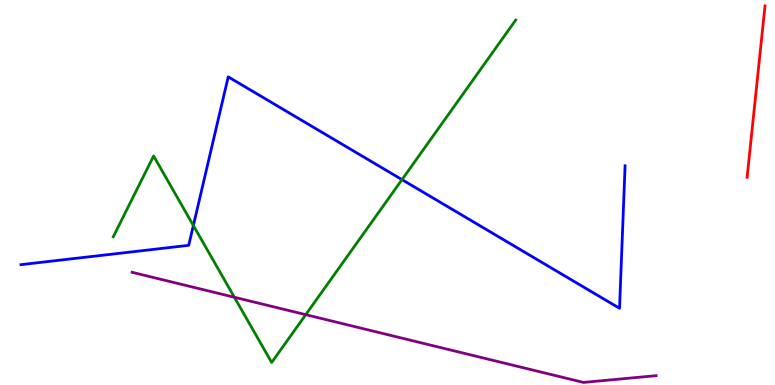[{'lines': ['blue', 'red'], 'intersections': []}, {'lines': ['green', 'red'], 'intersections': []}, {'lines': ['purple', 'red'], 'intersections': []}, {'lines': ['blue', 'green'], 'intersections': [{'x': 2.49, 'y': 4.14}, {'x': 5.19, 'y': 5.33}]}, {'lines': ['blue', 'purple'], 'intersections': []}, {'lines': ['green', 'purple'], 'intersections': [{'x': 3.02, 'y': 2.28}, {'x': 3.95, 'y': 1.83}]}]